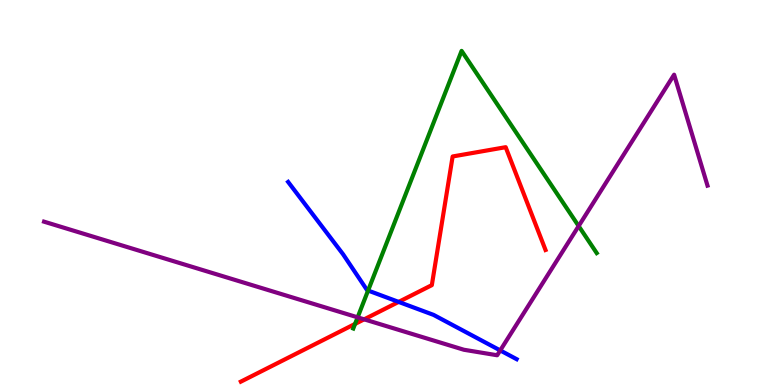[{'lines': ['blue', 'red'], 'intersections': [{'x': 5.14, 'y': 2.16}]}, {'lines': ['green', 'red'], 'intersections': [{'x': 4.58, 'y': 1.59}]}, {'lines': ['purple', 'red'], 'intersections': [{'x': 4.7, 'y': 1.71}]}, {'lines': ['blue', 'green'], 'intersections': [{'x': 4.75, 'y': 2.45}]}, {'lines': ['blue', 'purple'], 'intersections': [{'x': 6.45, 'y': 0.898}]}, {'lines': ['green', 'purple'], 'intersections': [{'x': 4.61, 'y': 1.76}, {'x': 7.47, 'y': 4.13}]}]